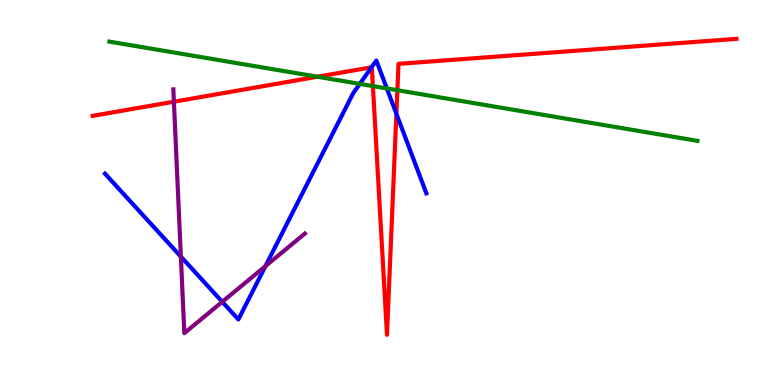[{'lines': ['blue', 'red'], 'intersections': [{'x': 4.79, 'y': 8.25}, {'x': 5.11, 'y': 7.05}]}, {'lines': ['green', 'red'], 'intersections': [{'x': 4.1, 'y': 8.01}, {'x': 4.81, 'y': 7.76}, {'x': 5.13, 'y': 7.66}]}, {'lines': ['purple', 'red'], 'intersections': [{'x': 2.24, 'y': 7.36}]}, {'lines': ['blue', 'green'], 'intersections': [{'x': 4.64, 'y': 7.82}, {'x': 4.99, 'y': 7.7}]}, {'lines': ['blue', 'purple'], 'intersections': [{'x': 2.33, 'y': 3.33}, {'x': 2.87, 'y': 2.16}, {'x': 3.42, 'y': 3.09}]}, {'lines': ['green', 'purple'], 'intersections': []}]